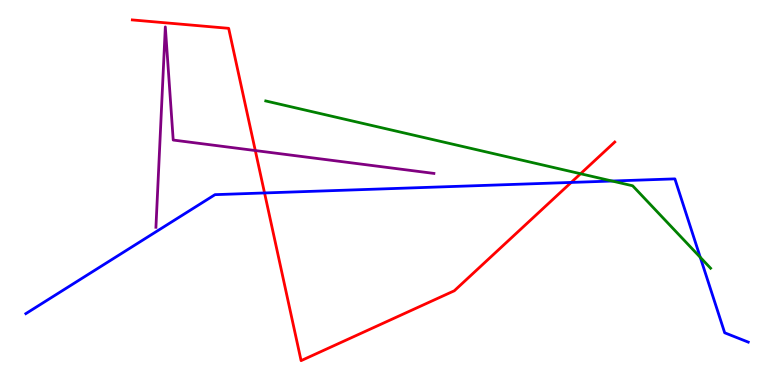[{'lines': ['blue', 'red'], 'intersections': [{'x': 3.41, 'y': 4.99}, {'x': 7.37, 'y': 5.26}]}, {'lines': ['green', 'red'], 'intersections': [{'x': 7.49, 'y': 5.49}]}, {'lines': ['purple', 'red'], 'intersections': [{'x': 3.29, 'y': 6.09}]}, {'lines': ['blue', 'green'], 'intersections': [{'x': 7.9, 'y': 5.3}, {'x': 9.04, 'y': 3.32}]}, {'lines': ['blue', 'purple'], 'intersections': []}, {'lines': ['green', 'purple'], 'intersections': []}]